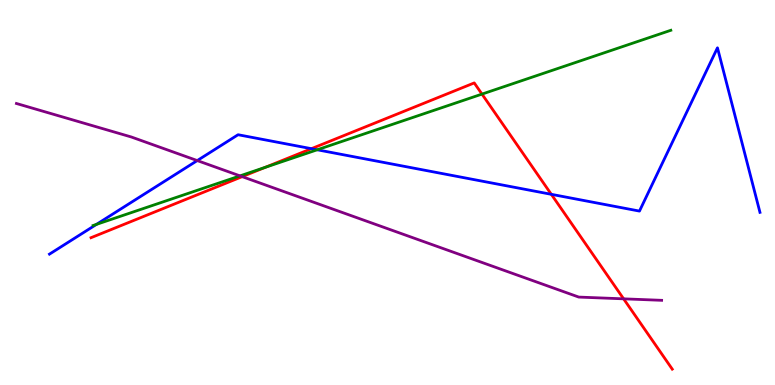[{'lines': ['blue', 'red'], 'intersections': [{'x': 4.02, 'y': 6.14}, {'x': 7.11, 'y': 4.95}]}, {'lines': ['green', 'red'], 'intersections': [{'x': 3.42, 'y': 5.65}, {'x': 6.22, 'y': 7.56}]}, {'lines': ['purple', 'red'], 'intersections': [{'x': 3.12, 'y': 5.41}, {'x': 8.05, 'y': 2.24}]}, {'lines': ['blue', 'green'], 'intersections': [{'x': 1.24, 'y': 4.17}, {'x': 4.09, 'y': 6.11}]}, {'lines': ['blue', 'purple'], 'intersections': [{'x': 2.55, 'y': 5.83}]}, {'lines': ['green', 'purple'], 'intersections': [{'x': 3.1, 'y': 5.43}]}]